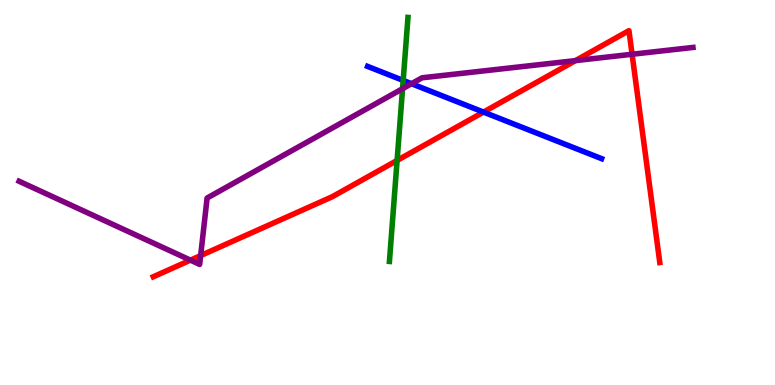[{'lines': ['blue', 'red'], 'intersections': [{'x': 6.24, 'y': 7.09}]}, {'lines': ['green', 'red'], 'intersections': [{'x': 5.12, 'y': 5.83}]}, {'lines': ['purple', 'red'], 'intersections': [{'x': 2.46, 'y': 3.24}, {'x': 2.59, 'y': 3.36}, {'x': 7.43, 'y': 8.43}, {'x': 8.16, 'y': 8.59}]}, {'lines': ['blue', 'green'], 'intersections': [{'x': 5.2, 'y': 7.91}]}, {'lines': ['blue', 'purple'], 'intersections': [{'x': 5.31, 'y': 7.83}]}, {'lines': ['green', 'purple'], 'intersections': [{'x': 5.19, 'y': 7.7}]}]